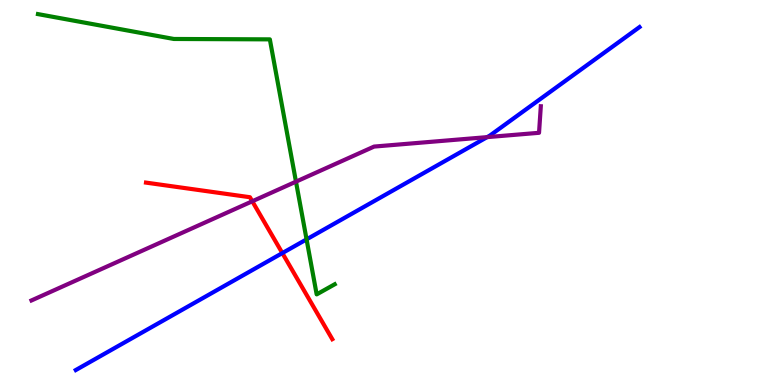[{'lines': ['blue', 'red'], 'intersections': [{'x': 3.64, 'y': 3.43}]}, {'lines': ['green', 'red'], 'intersections': []}, {'lines': ['purple', 'red'], 'intersections': [{'x': 3.26, 'y': 4.77}]}, {'lines': ['blue', 'green'], 'intersections': [{'x': 3.96, 'y': 3.78}]}, {'lines': ['blue', 'purple'], 'intersections': [{'x': 6.29, 'y': 6.44}]}, {'lines': ['green', 'purple'], 'intersections': [{'x': 3.82, 'y': 5.28}]}]